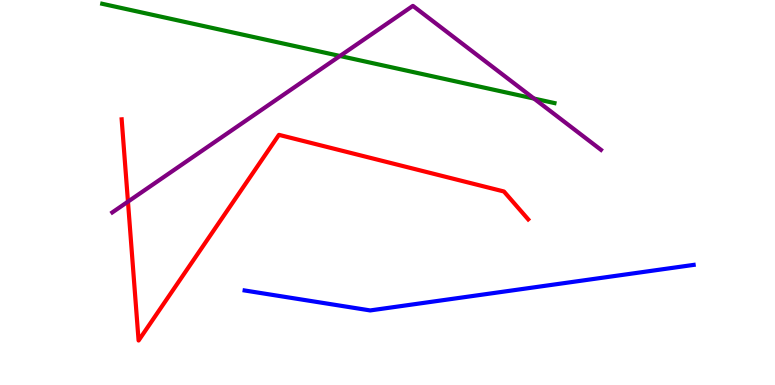[{'lines': ['blue', 'red'], 'intersections': []}, {'lines': ['green', 'red'], 'intersections': []}, {'lines': ['purple', 'red'], 'intersections': [{'x': 1.65, 'y': 4.76}]}, {'lines': ['blue', 'green'], 'intersections': []}, {'lines': ['blue', 'purple'], 'intersections': []}, {'lines': ['green', 'purple'], 'intersections': [{'x': 4.39, 'y': 8.55}, {'x': 6.89, 'y': 7.44}]}]